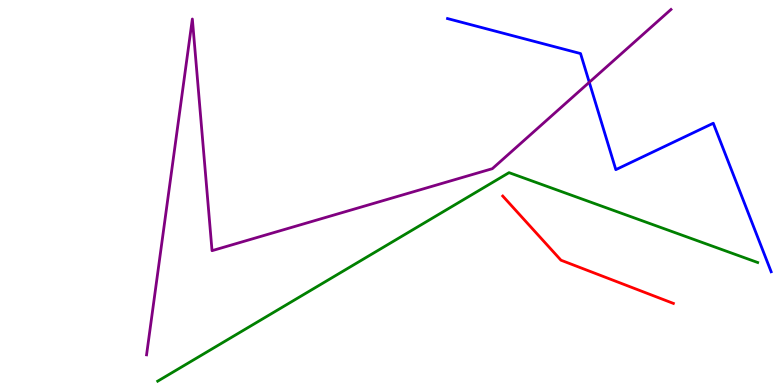[{'lines': ['blue', 'red'], 'intersections': []}, {'lines': ['green', 'red'], 'intersections': []}, {'lines': ['purple', 'red'], 'intersections': []}, {'lines': ['blue', 'green'], 'intersections': []}, {'lines': ['blue', 'purple'], 'intersections': [{'x': 7.6, 'y': 7.86}]}, {'lines': ['green', 'purple'], 'intersections': []}]